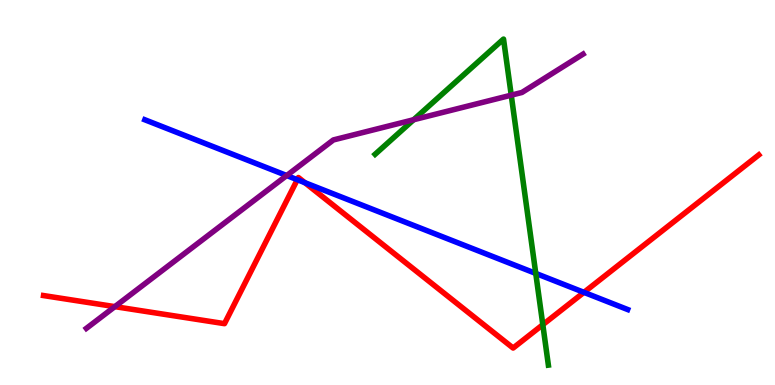[{'lines': ['blue', 'red'], 'intersections': [{'x': 3.84, 'y': 5.33}, {'x': 3.93, 'y': 5.26}, {'x': 7.53, 'y': 2.41}]}, {'lines': ['green', 'red'], 'intersections': [{'x': 7.0, 'y': 1.57}]}, {'lines': ['purple', 'red'], 'intersections': [{'x': 1.48, 'y': 2.04}]}, {'lines': ['blue', 'green'], 'intersections': [{'x': 6.91, 'y': 2.9}]}, {'lines': ['blue', 'purple'], 'intersections': [{'x': 3.7, 'y': 5.44}]}, {'lines': ['green', 'purple'], 'intersections': [{'x': 5.34, 'y': 6.89}, {'x': 6.6, 'y': 7.53}]}]